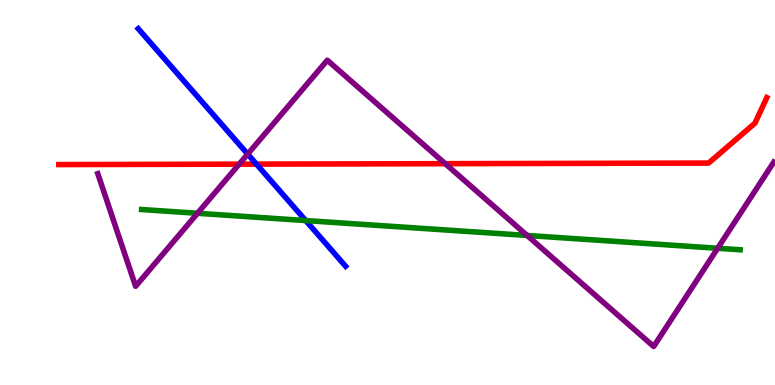[{'lines': ['blue', 'red'], 'intersections': [{'x': 3.31, 'y': 5.74}]}, {'lines': ['green', 'red'], 'intersections': []}, {'lines': ['purple', 'red'], 'intersections': [{'x': 3.09, 'y': 5.74}, {'x': 5.75, 'y': 5.75}]}, {'lines': ['blue', 'green'], 'intersections': [{'x': 3.94, 'y': 4.27}]}, {'lines': ['blue', 'purple'], 'intersections': [{'x': 3.2, 'y': 6.0}]}, {'lines': ['green', 'purple'], 'intersections': [{'x': 2.55, 'y': 4.46}, {'x': 6.8, 'y': 3.88}, {'x': 9.26, 'y': 3.55}]}]